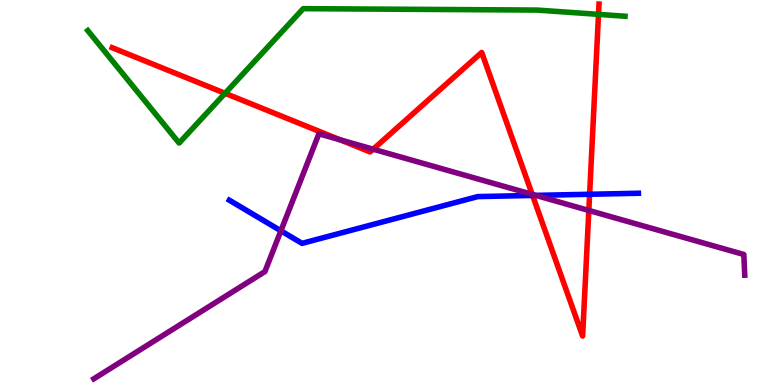[{'lines': ['blue', 'red'], 'intersections': [{'x': 6.87, 'y': 4.92}, {'x': 7.61, 'y': 4.95}]}, {'lines': ['green', 'red'], 'intersections': [{'x': 2.9, 'y': 7.58}, {'x': 7.72, 'y': 9.63}]}, {'lines': ['purple', 'red'], 'intersections': [{'x': 4.39, 'y': 6.37}, {'x': 4.82, 'y': 6.12}, {'x': 6.87, 'y': 4.95}, {'x': 7.6, 'y': 4.53}]}, {'lines': ['blue', 'green'], 'intersections': []}, {'lines': ['blue', 'purple'], 'intersections': [{'x': 3.62, 'y': 4.0}, {'x': 6.91, 'y': 4.93}]}, {'lines': ['green', 'purple'], 'intersections': []}]